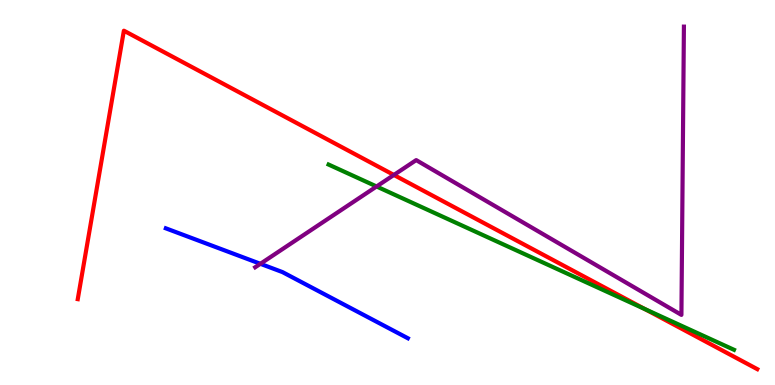[{'lines': ['blue', 'red'], 'intersections': []}, {'lines': ['green', 'red'], 'intersections': [{'x': 8.32, 'y': 1.97}]}, {'lines': ['purple', 'red'], 'intersections': [{'x': 5.08, 'y': 5.46}]}, {'lines': ['blue', 'green'], 'intersections': []}, {'lines': ['blue', 'purple'], 'intersections': [{'x': 3.36, 'y': 3.15}]}, {'lines': ['green', 'purple'], 'intersections': [{'x': 4.86, 'y': 5.16}]}]